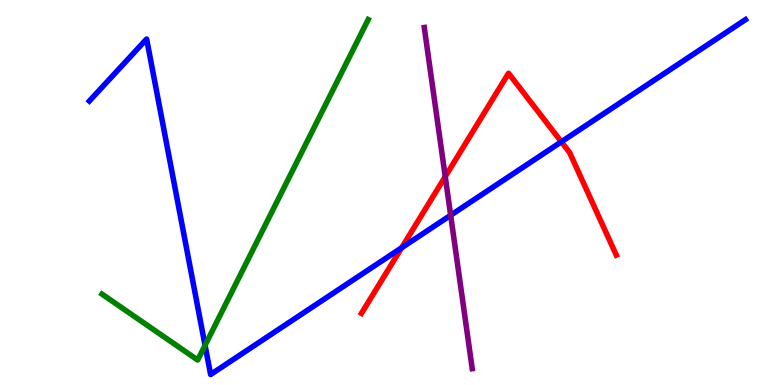[{'lines': ['blue', 'red'], 'intersections': [{'x': 5.18, 'y': 3.56}, {'x': 7.24, 'y': 6.32}]}, {'lines': ['green', 'red'], 'intersections': []}, {'lines': ['purple', 'red'], 'intersections': [{'x': 5.74, 'y': 5.41}]}, {'lines': ['blue', 'green'], 'intersections': [{'x': 2.65, 'y': 1.03}]}, {'lines': ['blue', 'purple'], 'intersections': [{'x': 5.82, 'y': 4.41}]}, {'lines': ['green', 'purple'], 'intersections': []}]